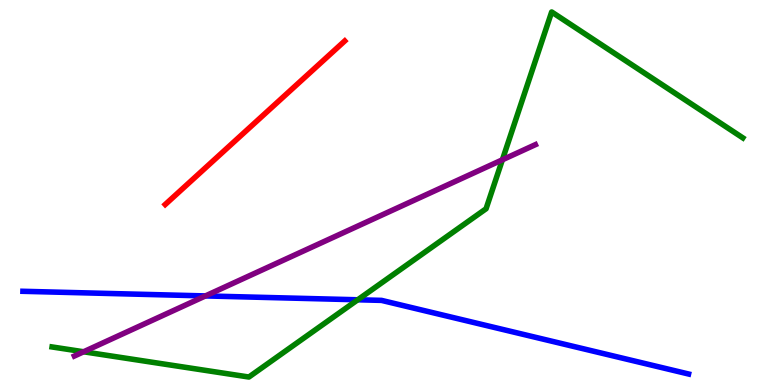[{'lines': ['blue', 'red'], 'intersections': []}, {'lines': ['green', 'red'], 'intersections': []}, {'lines': ['purple', 'red'], 'intersections': []}, {'lines': ['blue', 'green'], 'intersections': [{'x': 4.62, 'y': 2.21}]}, {'lines': ['blue', 'purple'], 'intersections': [{'x': 2.65, 'y': 2.31}]}, {'lines': ['green', 'purple'], 'intersections': [{'x': 1.08, 'y': 0.863}, {'x': 6.48, 'y': 5.85}]}]